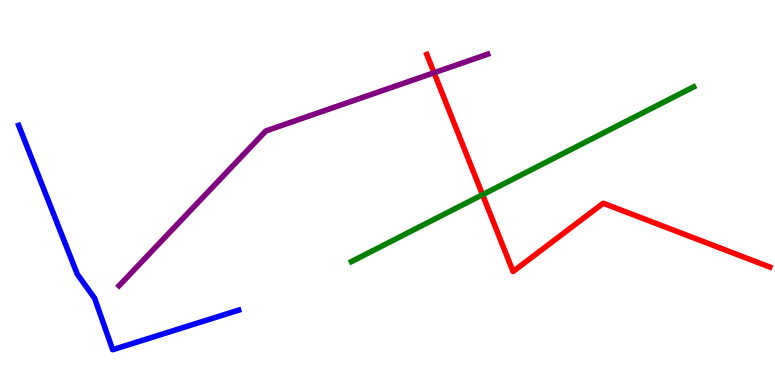[{'lines': ['blue', 'red'], 'intersections': []}, {'lines': ['green', 'red'], 'intersections': [{'x': 6.23, 'y': 4.94}]}, {'lines': ['purple', 'red'], 'intersections': [{'x': 5.6, 'y': 8.11}]}, {'lines': ['blue', 'green'], 'intersections': []}, {'lines': ['blue', 'purple'], 'intersections': []}, {'lines': ['green', 'purple'], 'intersections': []}]